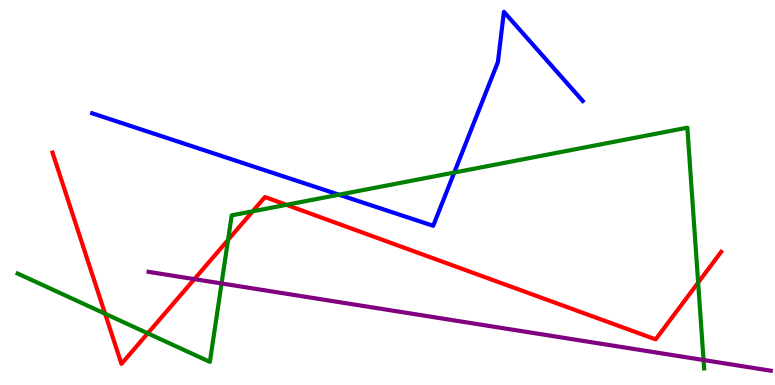[{'lines': ['blue', 'red'], 'intersections': []}, {'lines': ['green', 'red'], 'intersections': [{'x': 1.36, 'y': 1.85}, {'x': 1.91, 'y': 1.34}, {'x': 2.94, 'y': 3.77}, {'x': 3.26, 'y': 4.51}, {'x': 3.7, 'y': 4.68}, {'x': 9.01, 'y': 2.66}]}, {'lines': ['purple', 'red'], 'intersections': [{'x': 2.51, 'y': 2.75}]}, {'lines': ['blue', 'green'], 'intersections': [{'x': 4.37, 'y': 4.94}, {'x': 5.86, 'y': 5.52}]}, {'lines': ['blue', 'purple'], 'intersections': []}, {'lines': ['green', 'purple'], 'intersections': [{'x': 2.86, 'y': 2.64}, {'x': 9.08, 'y': 0.649}]}]